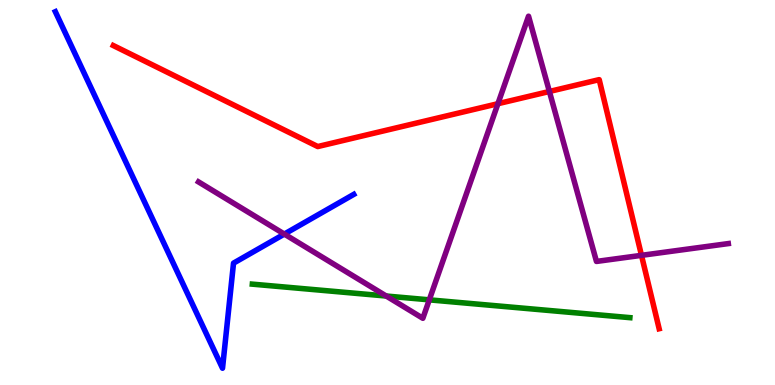[{'lines': ['blue', 'red'], 'intersections': []}, {'lines': ['green', 'red'], 'intersections': []}, {'lines': ['purple', 'red'], 'intersections': [{'x': 6.42, 'y': 7.31}, {'x': 7.09, 'y': 7.62}, {'x': 8.28, 'y': 3.37}]}, {'lines': ['blue', 'green'], 'intersections': []}, {'lines': ['blue', 'purple'], 'intersections': [{'x': 3.67, 'y': 3.92}]}, {'lines': ['green', 'purple'], 'intersections': [{'x': 4.98, 'y': 2.31}, {'x': 5.54, 'y': 2.21}]}]